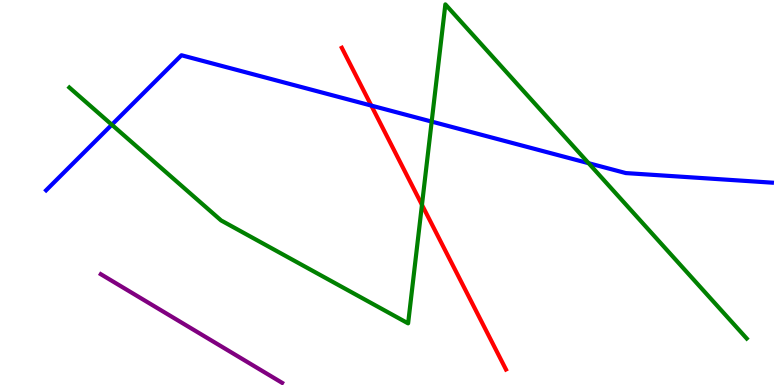[{'lines': ['blue', 'red'], 'intersections': [{'x': 4.79, 'y': 7.26}]}, {'lines': ['green', 'red'], 'intersections': [{'x': 5.44, 'y': 4.68}]}, {'lines': ['purple', 'red'], 'intersections': []}, {'lines': ['blue', 'green'], 'intersections': [{'x': 1.44, 'y': 6.76}, {'x': 5.57, 'y': 6.84}, {'x': 7.6, 'y': 5.76}]}, {'lines': ['blue', 'purple'], 'intersections': []}, {'lines': ['green', 'purple'], 'intersections': []}]